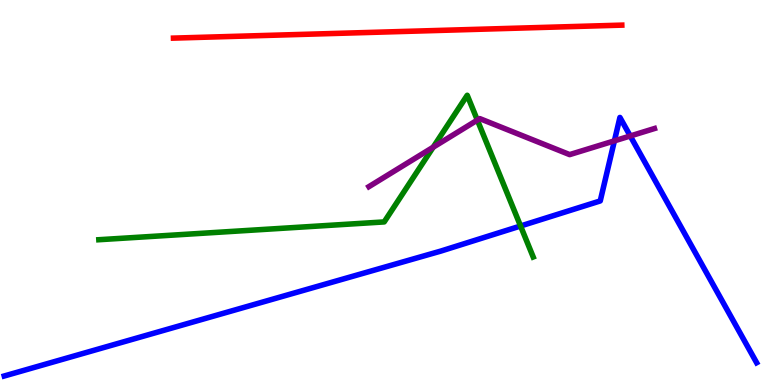[{'lines': ['blue', 'red'], 'intersections': []}, {'lines': ['green', 'red'], 'intersections': []}, {'lines': ['purple', 'red'], 'intersections': []}, {'lines': ['blue', 'green'], 'intersections': [{'x': 6.72, 'y': 4.13}]}, {'lines': ['blue', 'purple'], 'intersections': [{'x': 7.93, 'y': 6.34}, {'x': 8.13, 'y': 6.47}]}, {'lines': ['green', 'purple'], 'intersections': [{'x': 5.59, 'y': 6.18}, {'x': 6.16, 'y': 6.88}]}]